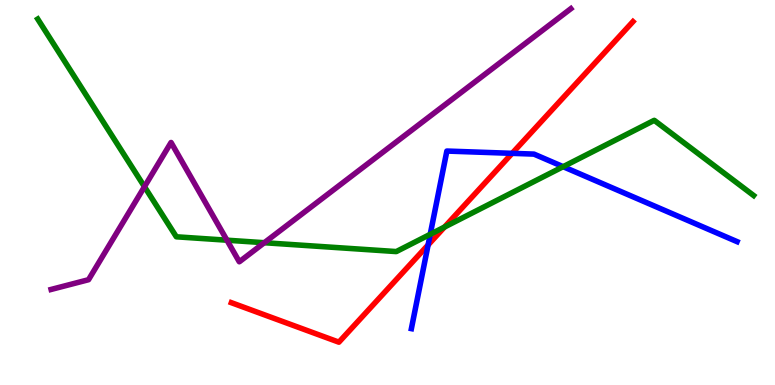[{'lines': ['blue', 'red'], 'intersections': [{'x': 5.52, 'y': 3.64}, {'x': 6.61, 'y': 6.02}]}, {'lines': ['green', 'red'], 'intersections': [{'x': 5.74, 'y': 4.1}]}, {'lines': ['purple', 'red'], 'intersections': []}, {'lines': ['blue', 'green'], 'intersections': [{'x': 5.55, 'y': 3.91}, {'x': 7.27, 'y': 5.67}]}, {'lines': ['blue', 'purple'], 'intersections': []}, {'lines': ['green', 'purple'], 'intersections': [{'x': 1.86, 'y': 5.15}, {'x': 2.93, 'y': 3.76}, {'x': 3.41, 'y': 3.7}]}]